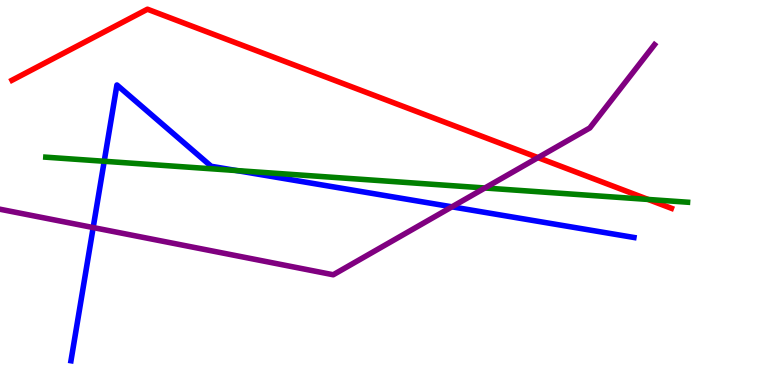[{'lines': ['blue', 'red'], 'intersections': []}, {'lines': ['green', 'red'], 'intersections': [{'x': 8.36, 'y': 4.82}]}, {'lines': ['purple', 'red'], 'intersections': [{'x': 6.94, 'y': 5.91}]}, {'lines': ['blue', 'green'], 'intersections': [{'x': 1.34, 'y': 5.81}, {'x': 3.05, 'y': 5.57}]}, {'lines': ['blue', 'purple'], 'intersections': [{'x': 1.2, 'y': 4.09}, {'x': 5.83, 'y': 4.63}]}, {'lines': ['green', 'purple'], 'intersections': [{'x': 6.26, 'y': 5.12}]}]